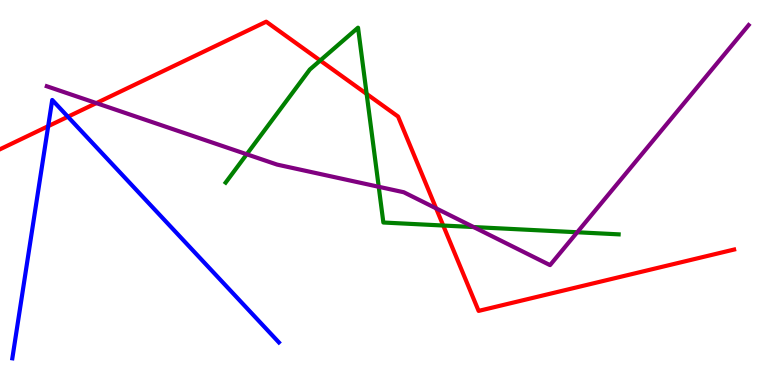[{'lines': ['blue', 'red'], 'intersections': [{'x': 0.622, 'y': 6.72}, {'x': 0.876, 'y': 6.97}]}, {'lines': ['green', 'red'], 'intersections': [{'x': 4.13, 'y': 8.43}, {'x': 4.73, 'y': 7.56}, {'x': 5.72, 'y': 4.14}]}, {'lines': ['purple', 'red'], 'intersections': [{'x': 1.24, 'y': 7.32}, {'x': 5.63, 'y': 4.59}]}, {'lines': ['blue', 'green'], 'intersections': []}, {'lines': ['blue', 'purple'], 'intersections': []}, {'lines': ['green', 'purple'], 'intersections': [{'x': 3.18, 'y': 5.99}, {'x': 4.89, 'y': 5.15}, {'x': 6.11, 'y': 4.1}, {'x': 7.45, 'y': 3.97}]}]